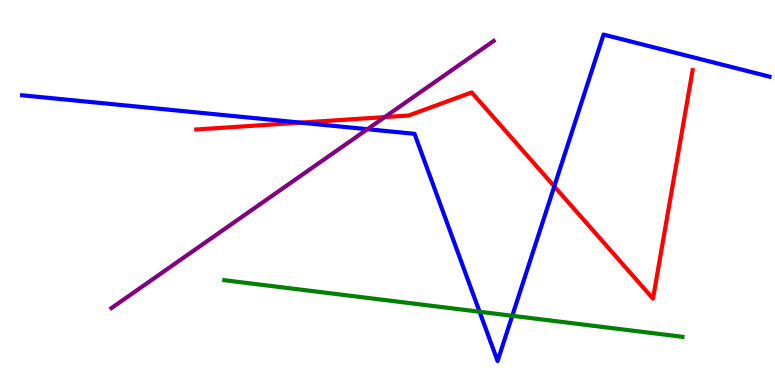[{'lines': ['blue', 'red'], 'intersections': [{'x': 3.88, 'y': 6.81}, {'x': 7.15, 'y': 5.16}]}, {'lines': ['green', 'red'], 'intersections': []}, {'lines': ['purple', 'red'], 'intersections': [{'x': 4.96, 'y': 6.96}]}, {'lines': ['blue', 'green'], 'intersections': [{'x': 6.19, 'y': 1.9}, {'x': 6.61, 'y': 1.8}]}, {'lines': ['blue', 'purple'], 'intersections': [{'x': 4.74, 'y': 6.64}]}, {'lines': ['green', 'purple'], 'intersections': []}]